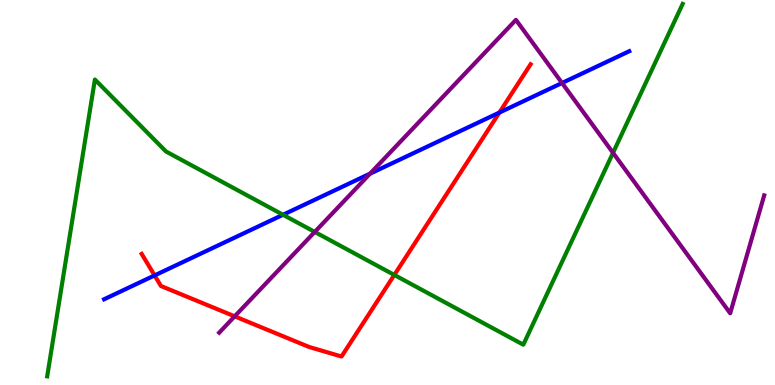[{'lines': ['blue', 'red'], 'intersections': [{'x': 1.99, 'y': 2.85}, {'x': 6.44, 'y': 7.08}]}, {'lines': ['green', 'red'], 'intersections': [{'x': 5.09, 'y': 2.86}]}, {'lines': ['purple', 'red'], 'intersections': [{'x': 3.03, 'y': 1.78}]}, {'lines': ['blue', 'green'], 'intersections': [{'x': 3.65, 'y': 4.42}]}, {'lines': ['blue', 'purple'], 'intersections': [{'x': 4.77, 'y': 5.49}, {'x': 7.25, 'y': 7.84}]}, {'lines': ['green', 'purple'], 'intersections': [{'x': 4.06, 'y': 3.98}, {'x': 7.91, 'y': 6.03}]}]